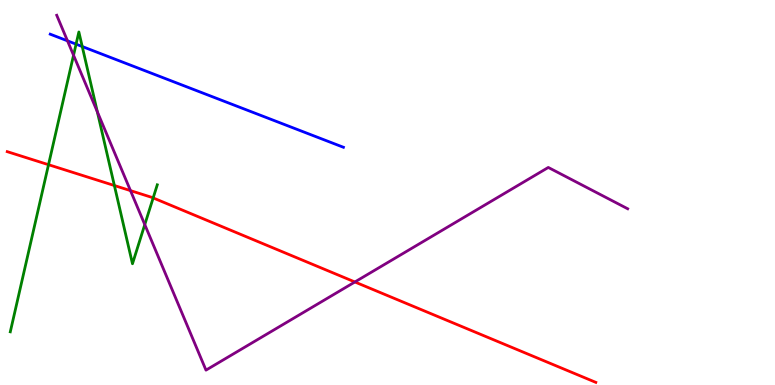[{'lines': ['blue', 'red'], 'intersections': []}, {'lines': ['green', 'red'], 'intersections': [{'x': 0.626, 'y': 5.72}, {'x': 1.48, 'y': 5.18}, {'x': 1.98, 'y': 4.86}]}, {'lines': ['purple', 'red'], 'intersections': [{'x': 1.68, 'y': 5.05}, {'x': 4.58, 'y': 2.68}]}, {'lines': ['blue', 'green'], 'intersections': [{'x': 0.982, 'y': 8.85}, {'x': 1.06, 'y': 8.79}]}, {'lines': ['blue', 'purple'], 'intersections': [{'x': 0.871, 'y': 8.94}]}, {'lines': ['green', 'purple'], 'intersections': [{'x': 0.949, 'y': 8.57}, {'x': 1.26, 'y': 7.1}, {'x': 1.87, 'y': 4.17}]}]